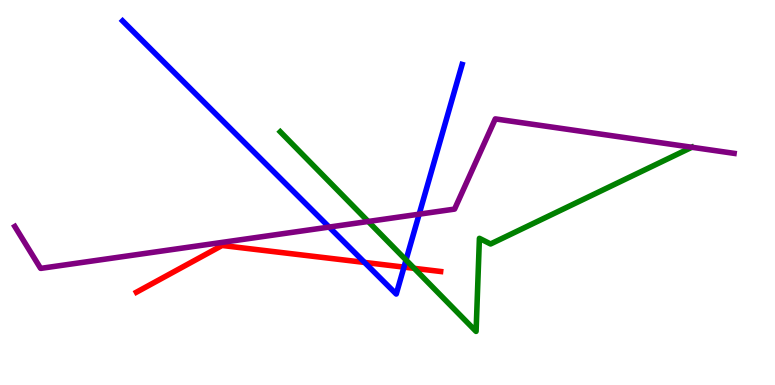[{'lines': ['blue', 'red'], 'intersections': [{'x': 4.7, 'y': 3.18}, {'x': 5.21, 'y': 3.06}]}, {'lines': ['green', 'red'], 'intersections': [{'x': 5.34, 'y': 3.03}]}, {'lines': ['purple', 'red'], 'intersections': []}, {'lines': ['blue', 'green'], 'intersections': [{'x': 5.24, 'y': 3.25}]}, {'lines': ['blue', 'purple'], 'intersections': [{'x': 4.25, 'y': 4.1}, {'x': 5.41, 'y': 4.44}]}, {'lines': ['green', 'purple'], 'intersections': [{'x': 4.75, 'y': 4.25}]}]